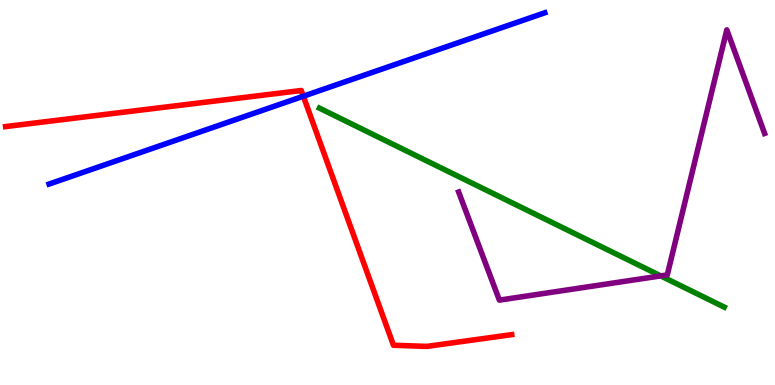[{'lines': ['blue', 'red'], 'intersections': [{'x': 3.91, 'y': 7.5}]}, {'lines': ['green', 'red'], 'intersections': []}, {'lines': ['purple', 'red'], 'intersections': []}, {'lines': ['blue', 'green'], 'intersections': []}, {'lines': ['blue', 'purple'], 'intersections': []}, {'lines': ['green', 'purple'], 'intersections': [{'x': 8.53, 'y': 2.83}]}]